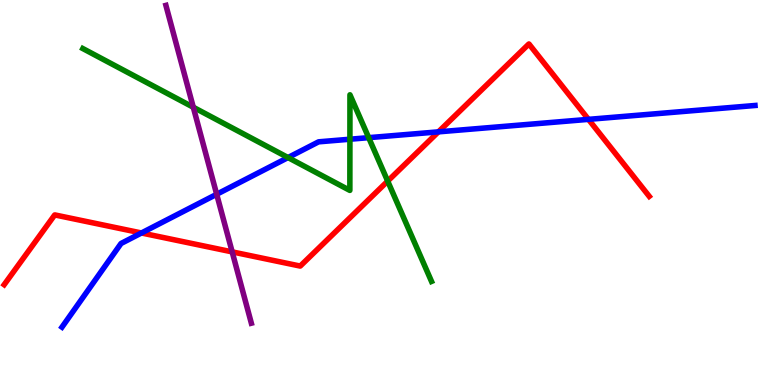[{'lines': ['blue', 'red'], 'intersections': [{'x': 1.83, 'y': 3.95}, {'x': 5.66, 'y': 6.58}, {'x': 7.59, 'y': 6.9}]}, {'lines': ['green', 'red'], 'intersections': [{'x': 5.0, 'y': 5.3}]}, {'lines': ['purple', 'red'], 'intersections': [{'x': 3.0, 'y': 3.46}]}, {'lines': ['blue', 'green'], 'intersections': [{'x': 3.72, 'y': 5.91}, {'x': 4.51, 'y': 6.38}, {'x': 4.76, 'y': 6.42}]}, {'lines': ['blue', 'purple'], 'intersections': [{'x': 2.8, 'y': 4.95}]}, {'lines': ['green', 'purple'], 'intersections': [{'x': 2.49, 'y': 7.21}]}]